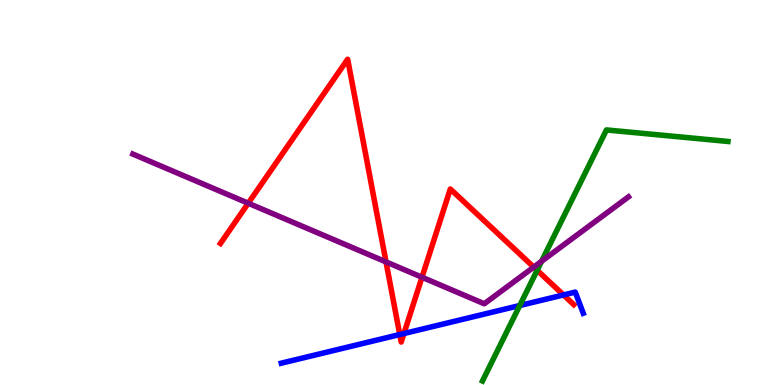[{'lines': ['blue', 'red'], 'intersections': [{'x': 5.16, 'y': 1.31}, {'x': 5.21, 'y': 1.34}, {'x': 7.27, 'y': 2.34}]}, {'lines': ['green', 'red'], 'intersections': [{'x': 6.93, 'y': 2.98}]}, {'lines': ['purple', 'red'], 'intersections': [{'x': 3.2, 'y': 4.72}, {'x': 4.98, 'y': 3.2}, {'x': 5.45, 'y': 2.8}, {'x': 6.89, 'y': 3.06}]}, {'lines': ['blue', 'green'], 'intersections': [{'x': 6.71, 'y': 2.06}]}, {'lines': ['blue', 'purple'], 'intersections': []}, {'lines': ['green', 'purple'], 'intersections': [{'x': 6.99, 'y': 3.21}]}]